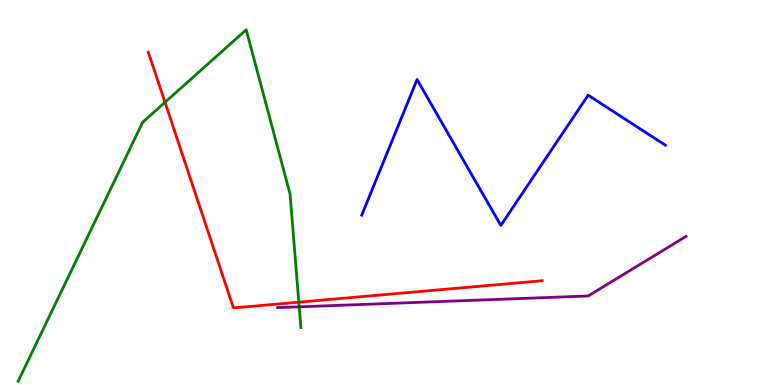[{'lines': ['blue', 'red'], 'intersections': []}, {'lines': ['green', 'red'], 'intersections': [{'x': 2.13, 'y': 7.34}, {'x': 3.86, 'y': 2.15}]}, {'lines': ['purple', 'red'], 'intersections': []}, {'lines': ['blue', 'green'], 'intersections': []}, {'lines': ['blue', 'purple'], 'intersections': []}, {'lines': ['green', 'purple'], 'intersections': [{'x': 3.86, 'y': 2.03}]}]